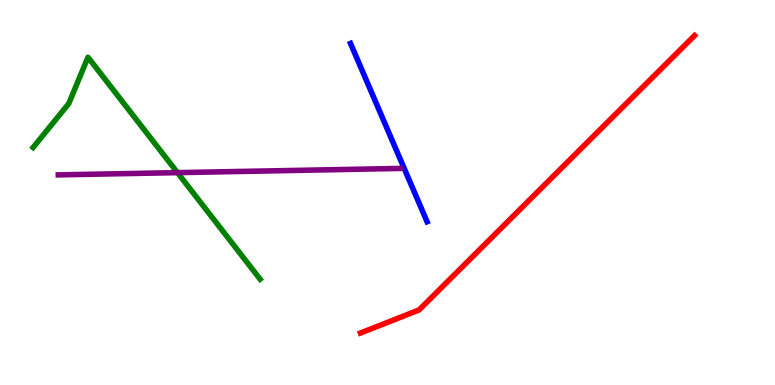[{'lines': ['blue', 'red'], 'intersections': []}, {'lines': ['green', 'red'], 'intersections': []}, {'lines': ['purple', 'red'], 'intersections': []}, {'lines': ['blue', 'green'], 'intersections': []}, {'lines': ['blue', 'purple'], 'intersections': []}, {'lines': ['green', 'purple'], 'intersections': [{'x': 2.29, 'y': 5.52}]}]